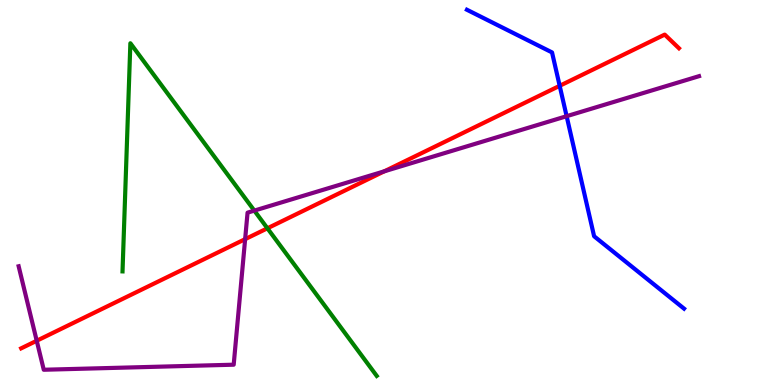[{'lines': ['blue', 'red'], 'intersections': [{'x': 7.22, 'y': 7.77}]}, {'lines': ['green', 'red'], 'intersections': [{'x': 3.45, 'y': 4.07}]}, {'lines': ['purple', 'red'], 'intersections': [{'x': 0.474, 'y': 1.15}, {'x': 3.16, 'y': 3.79}, {'x': 4.96, 'y': 5.55}]}, {'lines': ['blue', 'green'], 'intersections': []}, {'lines': ['blue', 'purple'], 'intersections': [{'x': 7.31, 'y': 6.98}]}, {'lines': ['green', 'purple'], 'intersections': [{'x': 3.28, 'y': 4.53}]}]